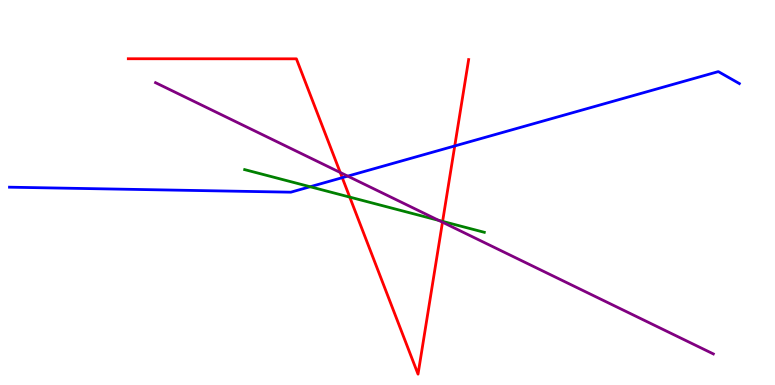[{'lines': ['blue', 'red'], 'intersections': [{'x': 4.42, 'y': 5.38}, {'x': 5.87, 'y': 6.21}]}, {'lines': ['green', 'red'], 'intersections': [{'x': 4.51, 'y': 4.88}, {'x': 5.71, 'y': 4.25}]}, {'lines': ['purple', 'red'], 'intersections': [{'x': 4.39, 'y': 5.52}, {'x': 5.71, 'y': 4.23}]}, {'lines': ['blue', 'green'], 'intersections': [{'x': 4.0, 'y': 5.15}]}, {'lines': ['blue', 'purple'], 'intersections': [{'x': 4.49, 'y': 5.43}]}, {'lines': ['green', 'purple'], 'intersections': [{'x': 5.66, 'y': 4.28}]}]